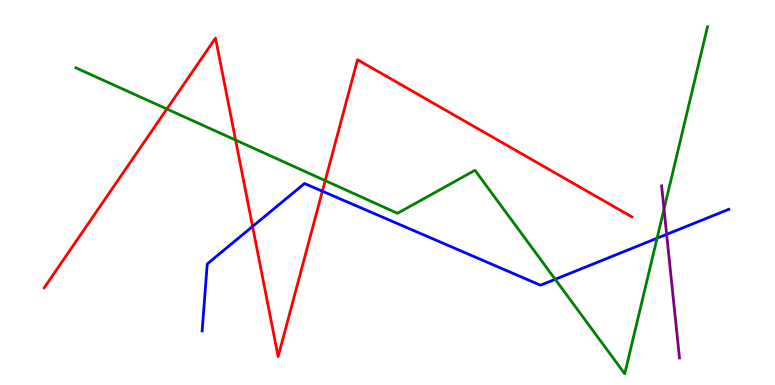[{'lines': ['blue', 'red'], 'intersections': [{'x': 3.26, 'y': 4.12}, {'x': 4.16, 'y': 5.03}]}, {'lines': ['green', 'red'], 'intersections': [{'x': 2.15, 'y': 7.17}, {'x': 3.04, 'y': 6.36}, {'x': 4.2, 'y': 5.31}]}, {'lines': ['purple', 'red'], 'intersections': []}, {'lines': ['blue', 'green'], 'intersections': [{'x': 7.16, 'y': 2.75}, {'x': 8.48, 'y': 3.81}]}, {'lines': ['blue', 'purple'], 'intersections': [{'x': 8.6, 'y': 3.91}]}, {'lines': ['green', 'purple'], 'intersections': [{'x': 8.57, 'y': 4.57}]}]